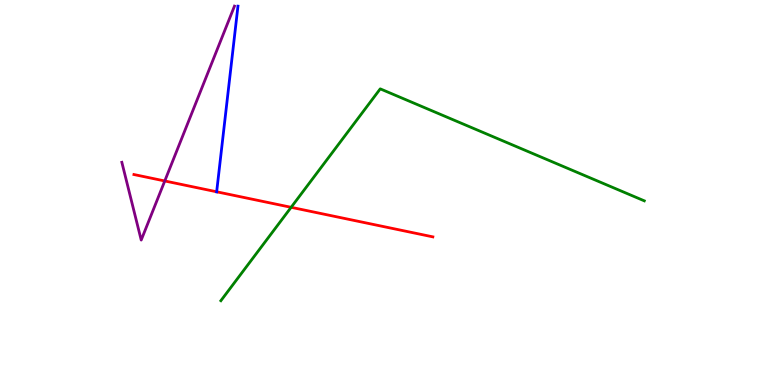[{'lines': ['blue', 'red'], 'intersections': [{'x': 2.8, 'y': 5.02}]}, {'lines': ['green', 'red'], 'intersections': [{'x': 3.76, 'y': 4.62}]}, {'lines': ['purple', 'red'], 'intersections': [{'x': 2.13, 'y': 5.3}]}, {'lines': ['blue', 'green'], 'intersections': []}, {'lines': ['blue', 'purple'], 'intersections': []}, {'lines': ['green', 'purple'], 'intersections': []}]